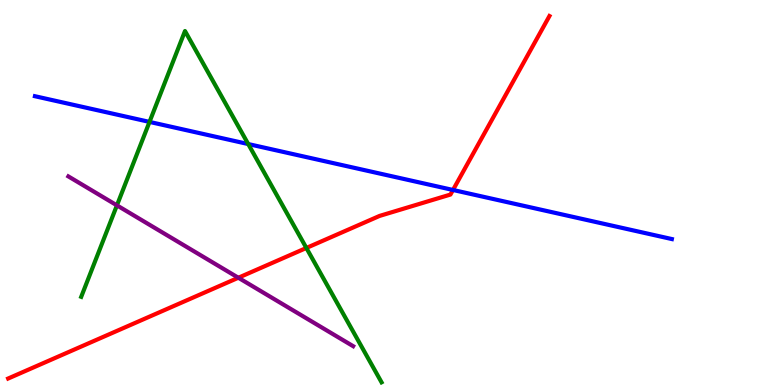[{'lines': ['blue', 'red'], 'intersections': [{'x': 5.85, 'y': 5.07}]}, {'lines': ['green', 'red'], 'intersections': [{'x': 3.95, 'y': 3.56}]}, {'lines': ['purple', 'red'], 'intersections': [{'x': 3.08, 'y': 2.79}]}, {'lines': ['blue', 'green'], 'intersections': [{'x': 1.93, 'y': 6.83}, {'x': 3.2, 'y': 6.26}]}, {'lines': ['blue', 'purple'], 'intersections': []}, {'lines': ['green', 'purple'], 'intersections': [{'x': 1.51, 'y': 4.67}]}]